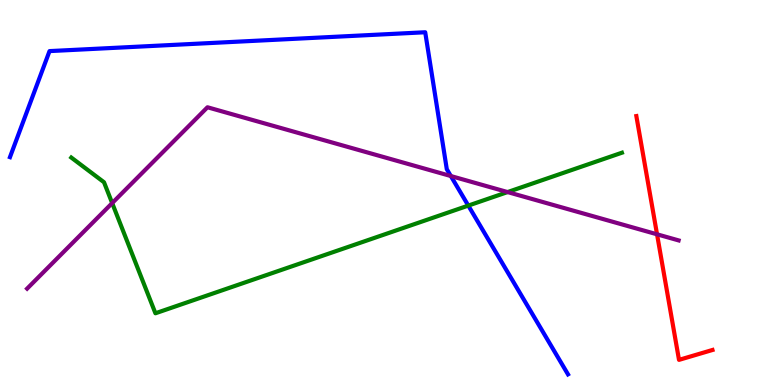[{'lines': ['blue', 'red'], 'intersections': []}, {'lines': ['green', 'red'], 'intersections': []}, {'lines': ['purple', 'red'], 'intersections': [{'x': 8.48, 'y': 3.91}]}, {'lines': ['blue', 'green'], 'intersections': [{'x': 6.04, 'y': 4.66}]}, {'lines': ['blue', 'purple'], 'intersections': [{'x': 5.82, 'y': 5.43}]}, {'lines': ['green', 'purple'], 'intersections': [{'x': 1.45, 'y': 4.72}, {'x': 6.55, 'y': 5.01}]}]